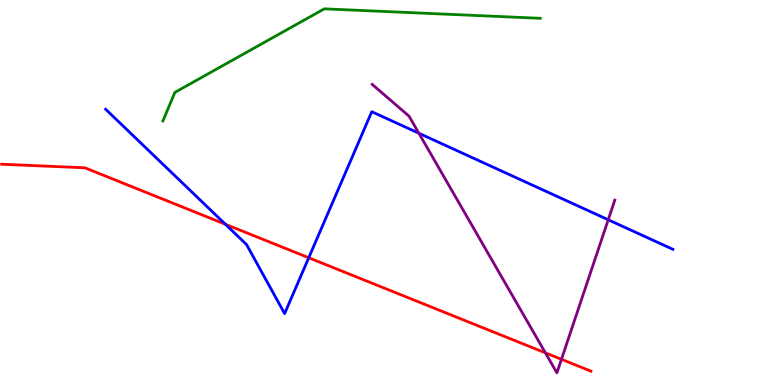[{'lines': ['blue', 'red'], 'intersections': [{'x': 2.91, 'y': 4.17}, {'x': 3.98, 'y': 3.31}]}, {'lines': ['green', 'red'], 'intersections': []}, {'lines': ['purple', 'red'], 'intersections': [{'x': 7.04, 'y': 0.835}, {'x': 7.24, 'y': 0.667}]}, {'lines': ['blue', 'green'], 'intersections': []}, {'lines': ['blue', 'purple'], 'intersections': [{'x': 5.4, 'y': 6.54}, {'x': 7.85, 'y': 4.29}]}, {'lines': ['green', 'purple'], 'intersections': []}]